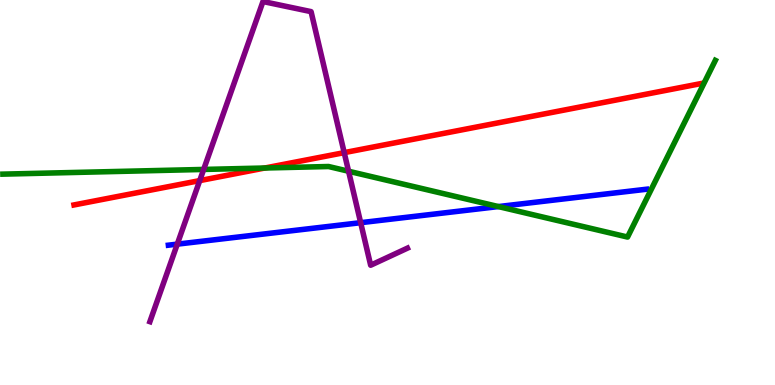[{'lines': ['blue', 'red'], 'intersections': []}, {'lines': ['green', 'red'], 'intersections': [{'x': 3.42, 'y': 5.64}]}, {'lines': ['purple', 'red'], 'intersections': [{'x': 2.58, 'y': 5.31}, {'x': 4.44, 'y': 6.04}]}, {'lines': ['blue', 'green'], 'intersections': [{'x': 6.43, 'y': 4.63}]}, {'lines': ['blue', 'purple'], 'intersections': [{'x': 2.29, 'y': 3.66}, {'x': 4.65, 'y': 4.22}]}, {'lines': ['green', 'purple'], 'intersections': [{'x': 2.63, 'y': 5.6}, {'x': 4.5, 'y': 5.55}]}]